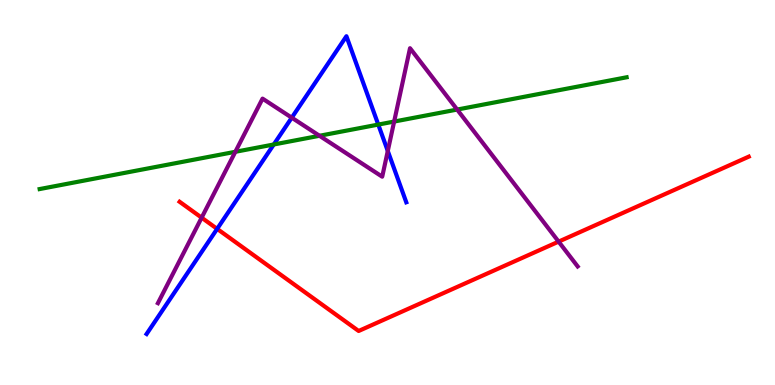[{'lines': ['blue', 'red'], 'intersections': [{'x': 2.8, 'y': 4.06}]}, {'lines': ['green', 'red'], 'intersections': []}, {'lines': ['purple', 'red'], 'intersections': [{'x': 2.6, 'y': 4.35}, {'x': 7.21, 'y': 3.72}]}, {'lines': ['blue', 'green'], 'intersections': [{'x': 3.53, 'y': 6.25}, {'x': 4.88, 'y': 6.76}]}, {'lines': ['blue', 'purple'], 'intersections': [{'x': 3.76, 'y': 6.94}, {'x': 5.0, 'y': 6.08}]}, {'lines': ['green', 'purple'], 'intersections': [{'x': 3.04, 'y': 6.06}, {'x': 4.12, 'y': 6.47}, {'x': 5.09, 'y': 6.84}, {'x': 5.9, 'y': 7.15}]}]